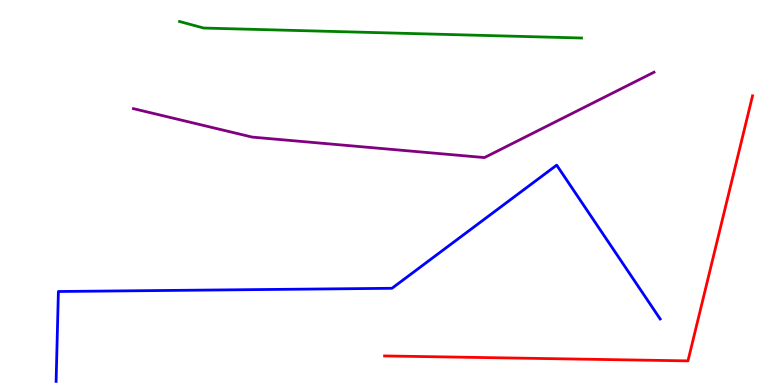[{'lines': ['blue', 'red'], 'intersections': []}, {'lines': ['green', 'red'], 'intersections': []}, {'lines': ['purple', 'red'], 'intersections': []}, {'lines': ['blue', 'green'], 'intersections': []}, {'lines': ['blue', 'purple'], 'intersections': []}, {'lines': ['green', 'purple'], 'intersections': []}]